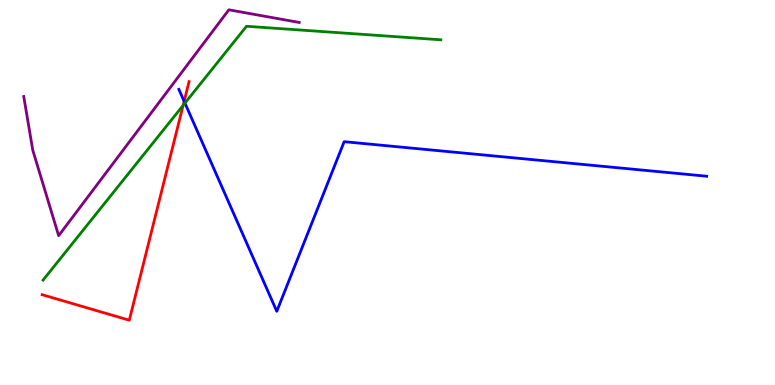[{'lines': ['blue', 'red'], 'intersections': [{'x': 2.38, 'y': 7.37}]}, {'lines': ['green', 'red'], 'intersections': [{'x': 2.36, 'y': 7.26}]}, {'lines': ['purple', 'red'], 'intersections': []}, {'lines': ['blue', 'green'], 'intersections': [{'x': 2.39, 'y': 7.32}]}, {'lines': ['blue', 'purple'], 'intersections': []}, {'lines': ['green', 'purple'], 'intersections': []}]